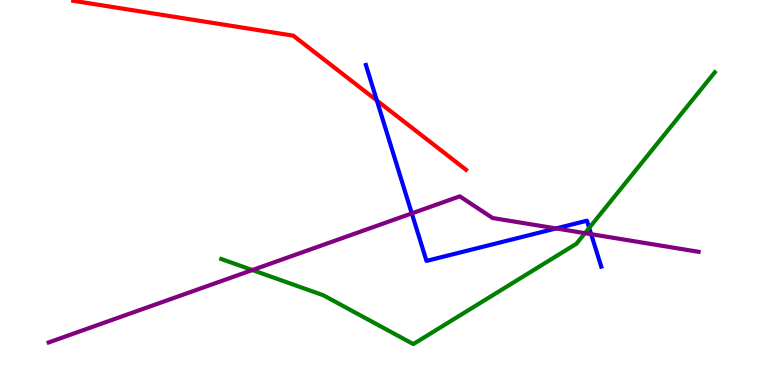[{'lines': ['blue', 'red'], 'intersections': [{'x': 4.86, 'y': 7.39}]}, {'lines': ['green', 'red'], 'intersections': []}, {'lines': ['purple', 'red'], 'intersections': []}, {'lines': ['blue', 'green'], 'intersections': [{'x': 7.6, 'y': 4.08}]}, {'lines': ['blue', 'purple'], 'intersections': [{'x': 5.31, 'y': 4.46}, {'x': 7.18, 'y': 4.07}, {'x': 7.63, 'y': 3.92}]}, {'lines': ['green', 'purple'], 'intersections': [{'x': 3.26, 'y': 2.99}, {'x': 7.55, 'y': 3.94}]}]